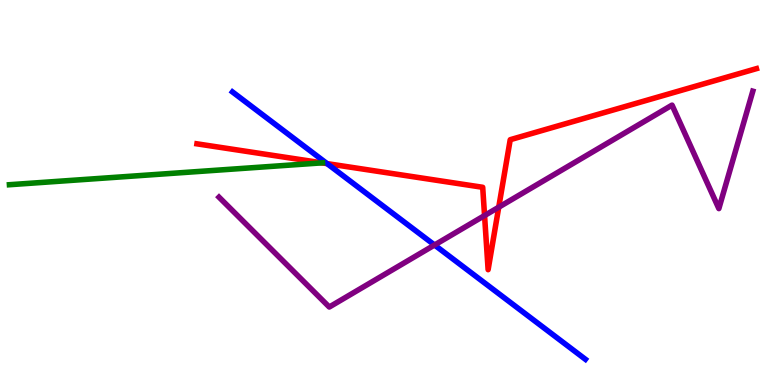[{'lines': ['blue', 'red'], 'intersections': [{'x': 4.22, 'y': 5.75}]}, {'lines': ['green', 'red'], 'intersections': [{'x': 4.15, 'y': 5.77}]}, {'lines': ['purple', 'red'], 'intersections': [{'x': 6.25, 'y': 4.4}, {'x': 6.44, 'y': 4.62}]}, {'lines': ['blue', 'green'], 'intersections': []}, {'lines': ['blue', 'purple'], 'intersections': [{'x': 5.61, 'y': 3.64}]}, {'lines': ['green', 'purple'], 'intersections': []}]